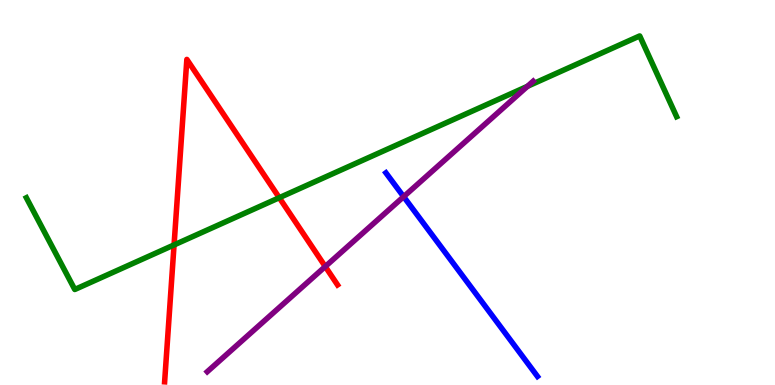[{'lines': ['blue', 'red'], 'intersections': []}, {'lines': ['green', 'red'], 'intersections': [{'x': 2.25, 'y': 3.64}, {'x': 3.6, 'y': 4.86}]}, {'lines': ['purple', 'red'], 'intersections': [{'x': 4.2, 'y': 3.08}]}, {'lines': ['blue', 'green'], 'intersections': []}, {'lines': ['blue', 'purple'], 'intersections': [{'x': 5.21, 'y': 4.89}]}, {'lines': ['green', 'purple'], 'intersections': [{'x': 6.81, 'y': 7.76}]}]